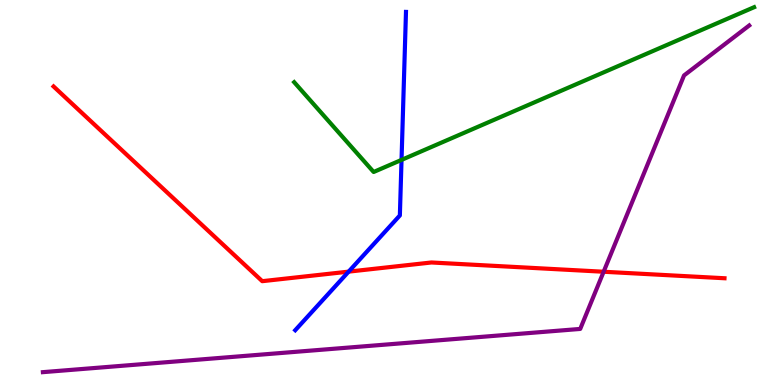[{'lines': ['blue', 'red'], 'intersections': [{'x': 4.5, 'y': 2.94}]}, {'lines': ['green', 'red'], 'intersections': []}, {'lines': ['purple', 'red'], 'intersections': [{'x': 7.79, 'y': 2.94}]}, {'lines': ['blue', 'green'], 'intersections': [{'x': 5.18, 'y': 5.85}]}, {'lines': ['blue', 'purple'], 'intersections': []}, {'lines': ['green', 'purple'], 'intersections': []}]